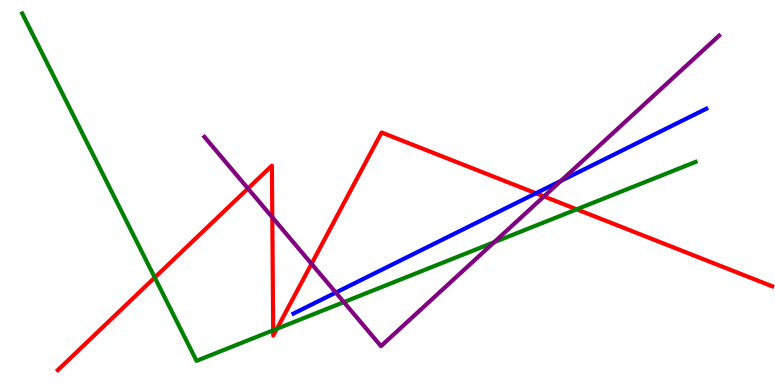[{'lines': ['blue', 'red'], 'intersections': [{'x': 6.92, 'y': 4.98}]}, {'lines': ['green', 'red'], 'intersections': [{'x': 2.0, 'y': 2.79}, {'x': 3.52, 'y': 1.42}, {'x': 3.57, 'y': 1.46}, {'x': 7.44, 'y': 4.56}]}, {'lines': ['purple', 'red'], 'intersections': [{'x': 3.2, 'y': 5.1}, {'x': 3.51, 'y': 4.36}, {'x': 4.02, 'y': 3.15}, {'x': 7.02, 'y': 4.9}]}, {'lines': ['blue', 'green'], 'intersections': []}, {'lines': ['blue', 'purple'], 'intersections': [{'x': 4.33, 'y': 2.4}, {'x': 7.24, 'y': 5.3}]}, {'lines': ['green', 'purple'], 'intersections': [{'x': 4.44, 'y': 2.15}, {'x': 6.38, 'y': 3.71}]}]